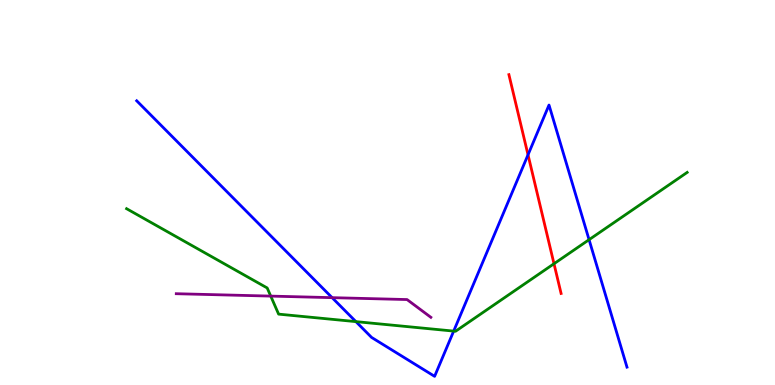[{'lines': ['blue', 'red'], 'intersections': [{'x': 6.81, 'y': 5.98}]}, {'lines': ['green', 'red'], 'intersections': [{'x': 7.15, 'y': 3.15}]}, {'lines': ['purple', 'red'], 'intersections': []}, {'lines': ['blue', 'green'], 'intersections': [{'x': 4.59, 'y': 1.65}, {'x': 5.85, 'y': 1.4}, {'x': 7.6, 'y': 3.77}]}, {'lines': ['blue', 'purple'], 'intersections': [{'x': 4.29, 'y': 2.27}]}, {'lines': ['green', 'purple'], 'intersections': [{'x': 3.49, 'y': 2.31}]}]